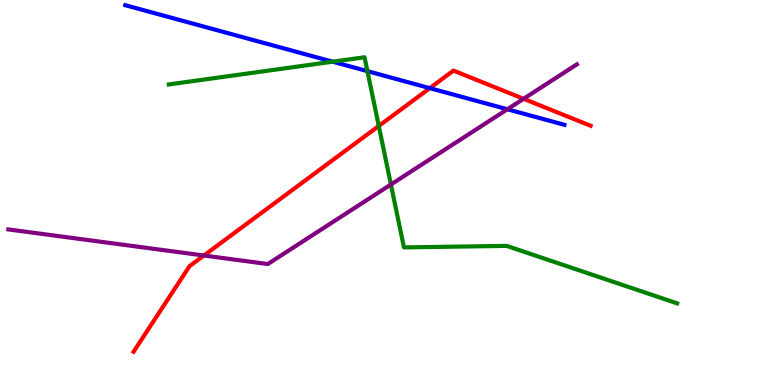[{'lines': ['blue', 'red'], 'intersections': [{'x': 5.55, 'y': 7.71}]}, {'lines': ['green', 'red'], 'intersections': [{'x': 4.89, 'y': 6.73}]}, {'lines': ['purple', 'red'], 'intersections': [{'x': 2.63, 'y': 3.36}, {'x': 6.76, 'y': 7.43}]}, {'lines': ['blue', 'green'], 'intersections': [{'x': 4.29, 'y': 8.4}, {'x': 4.74, 'y': 8.15}]}, {'lines': ['blue', 'purple'], 'intersections': [{'x': 6.55, 'y': 7.16}]}, {'lines': ['green', 'purple'], 'intersections': [{'x': 5.04, 'y': 5.21}]}]